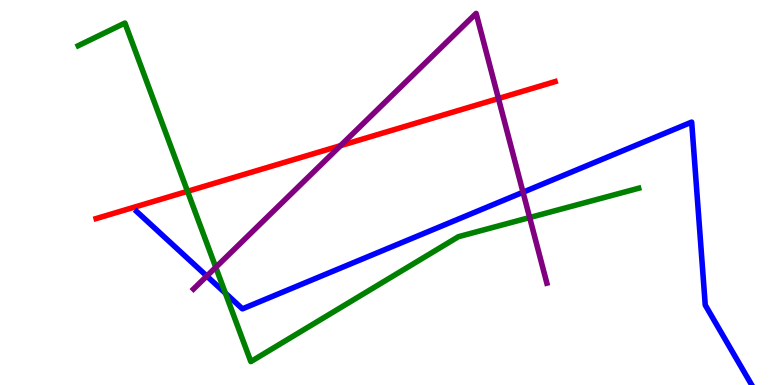[{'lines': ['blue', 'red'], 'intersections': []}, {'lines': ['green', 'red'], 'intersections': [{'x': 2.42, 'y': 5.03}]}, {'lines': ['purple', 'red'], 'intersections': [{'x': 4.39, 'y': 6.22}, {'x': 6.43, 'y': 7.44}]}, {'lines': ['blue', 'green'], 'intersections': [{'x': 2.91, 'y': 2.39}]}, {'lines': ['blue', 'purple'], 'intersections': [{'x': 2.67, 'y': 2.83}, {'x': 6.75, 'y': 5.01}]}, {'lines': ['green', 'purple'], 'intersections': [{'x': 2.78, 'y': 3.06}, {'x': 6.83, 'y': 4.35}]}]